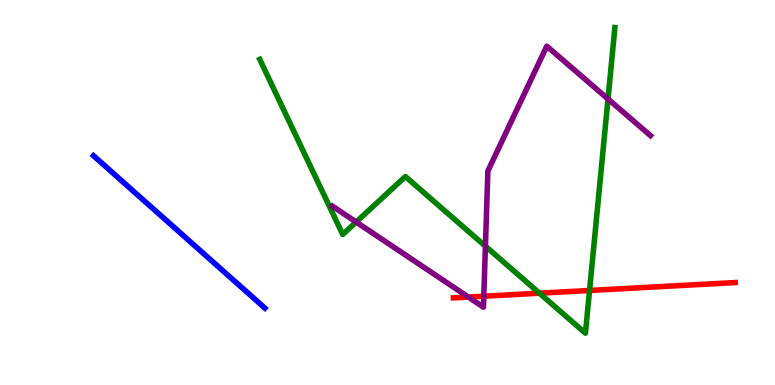[{'lines': ['blue', 'red'], 'intersections': []}, {'lines': ['green', 'red'], 'intersections': [{'x': 6.96, 'y': 2.38}, {'x': 7.61, 'y': 2.46}]}, {'lines': ['purple', 'red'], 'intersections': [{'x': 6.04, 'y': 2.28}, {'x': 6.24, 'y': 2.31}]}, {'lines': ['blue', 'green'], 'intersections': []}, {'lines': ['blue', 'purple'], 'intersections': []}, {'lines': ['green', 'purple'], 'intersections': [{'x': 4.6, 'y': 4.23}, {'x': 6.26, 'y': 3.61}, {'x': 7.85, 'y': 7.43}]}]